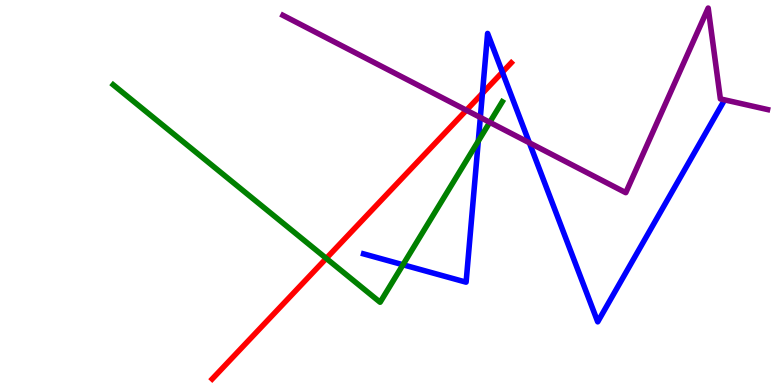[{'lines': ['blue', 'red'], 'intersections': [{'x': 6.22, 'y': 7.58}, {'x': 6.48, 'y': 8.13}]}, {'lines': ['green', 'red'], 'intersections': [{'x': 4.21, 'y': 3.29}]}, {'lines': ['purple', 'red'], 'intersections': [{'x': 6.02, 'y': 7.14}]}, {'lines': ['blue', 'green'], 'intersections': [{'x': 5.2, 'y': 3.12}, {'x': 6.17, 'y': 6.34}]}, {'lines': ['blue', 'purple'], 'intersections': [{'x': 6.2, 'y': 6.95}, {'x': 6.83, 'y': 6.29}]}, {'lines': ['green', 'purple'], 'intersections': [{'x': 6.32, 'y': 6.82}]}]